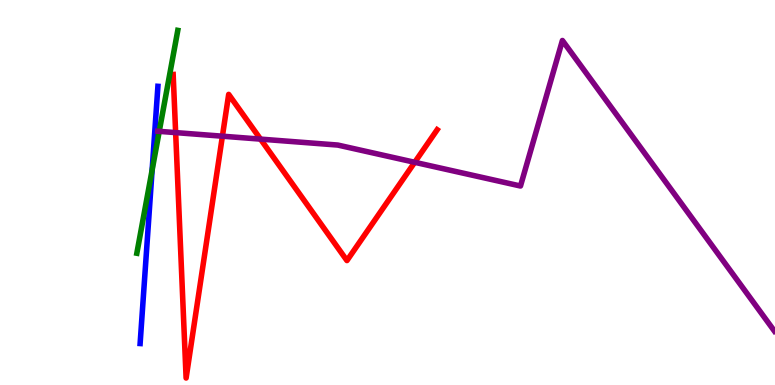[{'lines': ['blue', 'red'], 'intersections': []}, {'lines': ['green', 'red'], 'intersections': []}, {'lines': ['purple', 'red'], 'intersections': [{'x': 2.27, 'y': 6.56}, {'x': 2.87, 'y': 6.46}, {'x': 3.36, 'y': 6.39}, {'x': 5.35, 'y': 5.78}]}, {'lines': ['blue', 'green'], 'intersections': [{'x': 1.96, 'y': 5.58}]}, {'lines': ['blue', 'purple'], 'intersections': []}, {'lines': ['green', 'purple'], 'intersections': [{'x': 2.05, 'y': 6.59}]}]